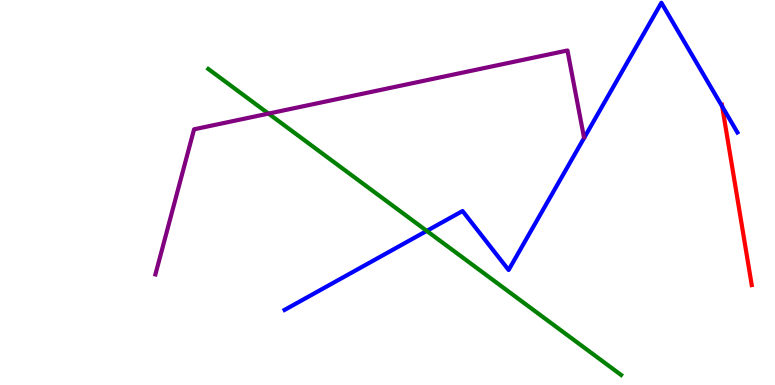[{'lines': ['blue', 'red'], 'intersections': [{'x': 9.32, 'y': 7.23}]}, {'lines': ['green', 'red'], 'intersections': []}, {'lines': ['purple', 'red'], 'intersections': []}, {'lines': ['blue', 'green'], 'intersections': [{'x': 5.51, 'y': 4.0}]}, {'lines': ['blue', 'purple'], 'intersections': []}, {'lines': ['green', 'purple'], 'intersections': [{'x': 3.46, 'y': 7.05}]}]